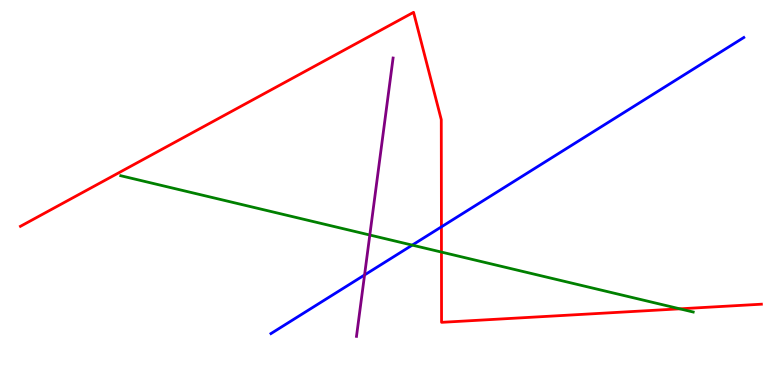[{'lines': ['blue', 'red'], 'intersections': [{'x': 5.7, 'y': 4.11}]}, {'lines': ['green', 'red'], 'intersections': [{'x': 5.7, 'y': 3.45}, {'x': 8.77, 'y': 1.98}]}, {'lines': ['purple', 'red'], 'intersections': []}, {'lines': ['blue', 'green'], 'intersections': [{'x': 5.32, 'y': 3.63}]}, {'lines': ['blue', 'purple'], 'intersections': [{'x': 4.7, 'y': 2.86}]}, {'lines': ['green', 'purple'], 'intersections': [{'x': 4.77, 'y': 3.9}]}]